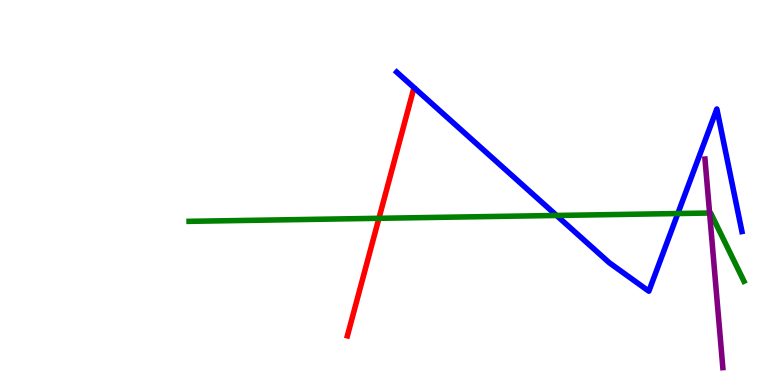[{'lines': ['blue', 'red'], 'intersections': []}, {'lines': ['green', 'red'], 'intersections': [{'x': 4.89, 'y': 4.33}]}, {'lines': ['purple', 'red'], 'intersections': []}, {'lines': ['blue', 'green'], 'intersections': [{'x': 7.18, 'y': 4.4}, {'x': 8.75, 'y': 4.45}]}, {'lines': ['blue', 'purple'], 'intersections': []}, {'lines': ['green', 'purple'], 'intersections': [{'x': 9.16, 'y': 4.47}]}]